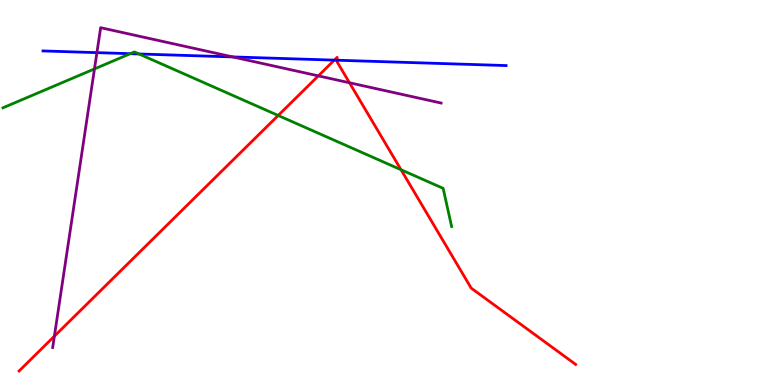[{'lines': ['blue', 'red'], 'intersections': [{'x': 4.31, 'y': 8.44}, {'x': 4.35, 'y': 8.44}]}, {'lines': ['green', 'red'], 'intersections': [{'x': 3.59, 'y': 7.0}, {'x': 5.17, 'y': 5.59}]}, {'lines': ['purple', 'red'], 'intersections': [{'x': 0.702, 'y': 1.27}, {'x': 4.11, 'y': 8.03}, {'x': 4.51, 'y': 7.85}]}, {'lines': ['blue', 'green'], 'intersections': [{'x': 1.68, 'y': 8.61}, {'x': 1.79, 'y': 8.6}]}, {'lines': ['blue', 'purple'], 'intersections': [{'x': 1.25, 'y': 8.63}, {'x': 3.0, 'y': 8.52}]}, {'lines': ['green', 'purple'], 'intersections': [{'x': 1.22, 'y': 8.21}]}]